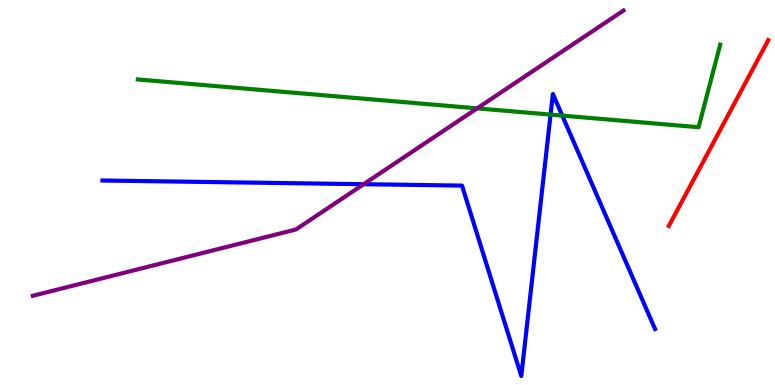[{'lines': ['blue', 'red'], 'intersections': []}, {'lines': ['green', 'red'], 'intersections': []}, {'lines': ['purple', 'red'], 'intersections': []}, {'lines': ['blue', 'green'], 'intersections': [{'x': 7.1, 'y': 7.02}, {'x': 7.26, 'y': 7.0}]}, {'lines': ['blue', 'purple'], 'intersections': [{'x': 4.69, 'y': 5.22}]}, {'lines': ['green', 'purple'], 'intersections': [{'x': 6.16, 'y': 7.19}]}]